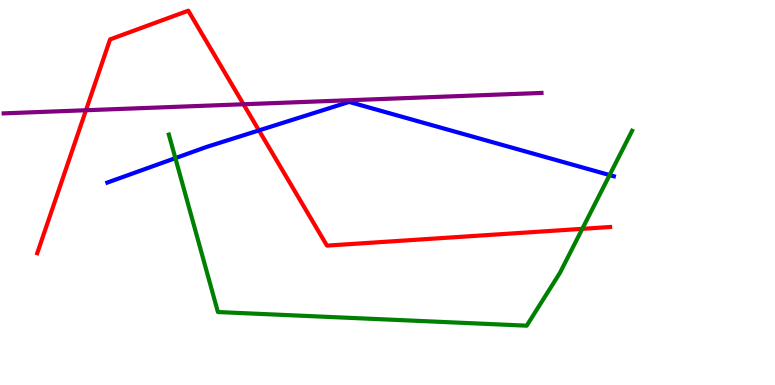[{'lines': ['blue', 'red'], 'intersections': [{'x': 3.34, 'y': 6.61}]}, {'lines': ['green', 'red'], 'intersections': [{'x': 7.51, 'y': 4.06}]}, {'lines': ['purple', 'red'], 'intersections': [{'x': 1.11, 'y': 7.14}, {'x': 3.14, 'y': 7.29}]}, {'lines': ['blue', 'green'], 'intersections': [{'x': 2.26, 'y': 5.89}, {'x': 7.87, 'y': 5.45}]}, {'lines': ['blue', 'purple'], 'intersections': []}, {'lines': ['green', 'purple'], 'intersections': []}]